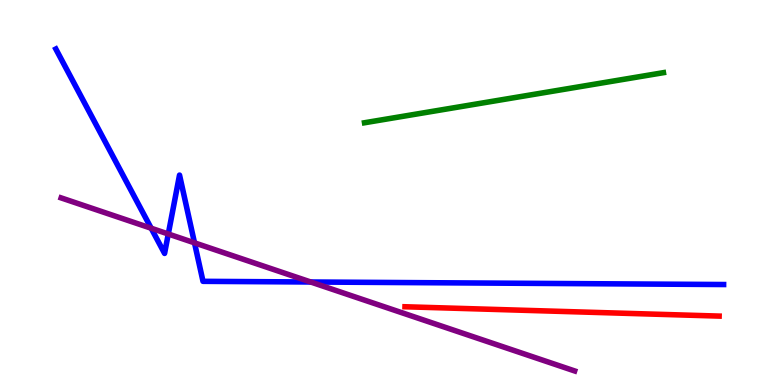[{'lines': ['blue', 'red'], 'intersections': []}, {'lines': ['green', 'red'], 'intersections': []}, {'lines': ['purple', 'red'], 'intersections': []}, {'lines': ['blue', 'green'], 'intersections': []}, {'lines': ['blue', 'purple'], 'intersections': [{'x': 1.95, 'y': 4.07}, {'x': 2.17, 'y': 3.92}, {'x': 2.51, 'y': 3.69}, {'x': 4.01, 'y': 2.68}]}, {'lines': ['green', 'purple'], 'intersections': []}]